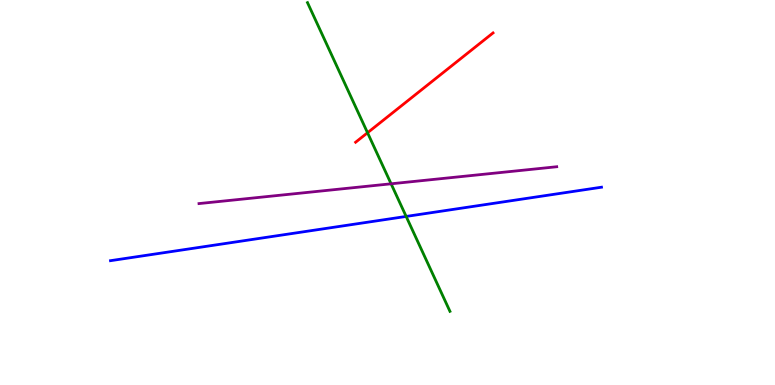[{'lines': ['blue', 'red'], 'intersections': []}, {'lines': ['green', 'red'], 'intersections': [{'x': 4.74, 'y': 6.55}]}, {'lines': ['purple', 'red'], 'intersections': []}, {'lines': ['blue', 'green'], 'intersections': [{'x': 5.24, 'y': 4.38}]}, {'lines': ['blue', 'purple'], 'intersections': []}, {'lines': ['green', 'purple'], 'intersections': [{'x': 5.05, 'y': 5.23}]}]